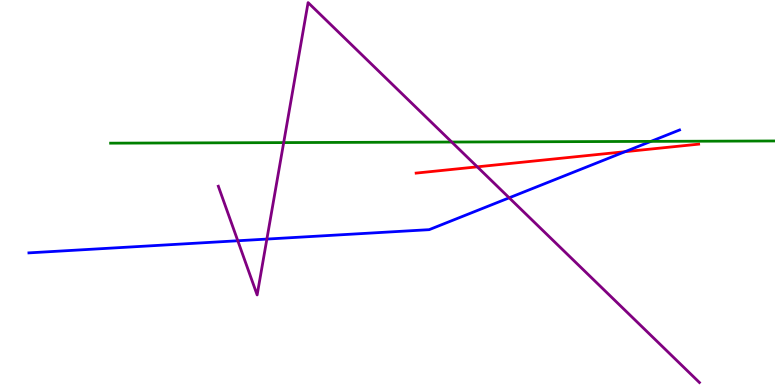[{'lines': ['blue', 'red'], 'intersections': [{'x': 8.06, 'y': 6.06}]}, {'lines': ['green', 'red'], 'intersections': []}, {'lines': ['purple', 'red'], 'intersections': [{'x': 6.16, 'y': 5.67}]}, {'lines': ['blue', 'green'], 'intersections': [{'x': 8.4, 'y': 6.33}]}, {'lines': ['blue', 'purple'], 'intersections': [{'x': 3.07, 'y': 3.75}, {'x': 3.44, 'y': 3.79}, {'x': 6.57, 'y': 4.86}]}, {'lines': ['green', 'purple'], 'intersections': [{'x': 3.66, 'y': 6.3}, {'x': 5.83, 'y': 6.31}]}]